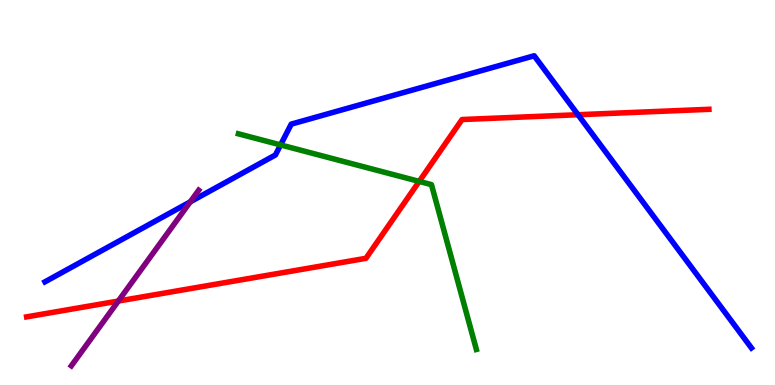[{'lines': ['blue', 'red'], 'intersections': [{'x': 7.46, 'y': 7.02}]}, {'lines': ['green', 'red'], 'intersections': [{'x': 5.41, 'y': 5.29}]}, {'lines': ['purple', 'red'], 'intersections': [{'x': 1.53, 'y': 2.18}]}, {'lines': ['blue', 'green'], 'intersections': [{'x': 3.62, 'y': 6.24}]}, {'lines': ['blue', 'purple'], 'intersections': [{'x': 2.45, 'y': 4.76}]}, {'lines': ['green', 'purple'], 'intersections': []}]